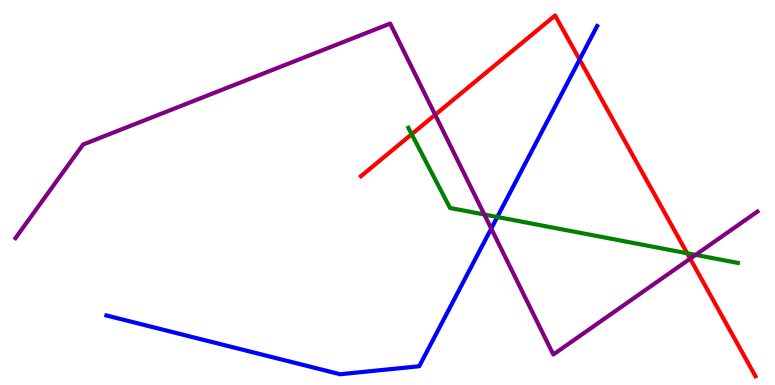[{'lines': ['blue', 'red'], 'intersections': [{'x': 7.48, 'y': 8.45}]}, {'lines': ['green', 'red'], 'intersections': [{'x': 5.31, 'y': 6.51}, {'x': 8.87, 'y': 3.42}]}, {'lines': ['purple', 'red'], 'intersections': [{'x': 5.61, 'y': 7.02}, {'x': 8.91, 'y': 3.28}]}, {'lines': ['blue', 'green'], 'intersections': [{'x': 6.42, 'y': 4.36}]}, {'lines': ['blue', 'purple'], 'intersections': [{'x': 6.34, 'y': 4.06}]}, {'lines': ['green', 'purple'], 'intersections': [{'x': 6.25, 'y': 4.43}, {'x': 8.98, 'y': 3.38}]}]